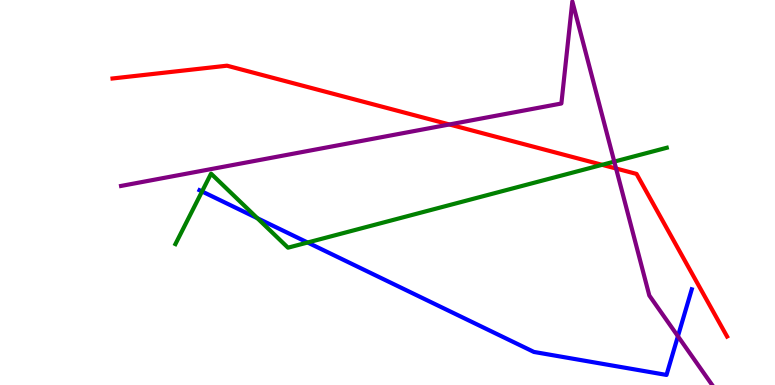[{'lines': ['blue', 'red'], 'intersections': []}, {'lines': ['green', 'red'], 'intersections': [{'x': 7.77, 'y': 5.72}]}, {'lines': ['purple', 'red'], 'intersections': [{'x': 5.8, 'y': 6.77}, {'x': 7.95, 'y': 5.62}]}, {'lines': ['blue', 'green'], 'intersections': [{'x': 2.61, 'y': 5.03}, {'x': 3.32, 'y': 4.33}, {'x': 3.97, 'y': 3.7}]}, {'lines': ['blue', 'purple'], 'intersections': [{'x': 8.75, 'y': 1.27}]}, {'lines': ['green', 'purple'], 'intersections': [{'x': 7.93, 'y': 5.8}]}]